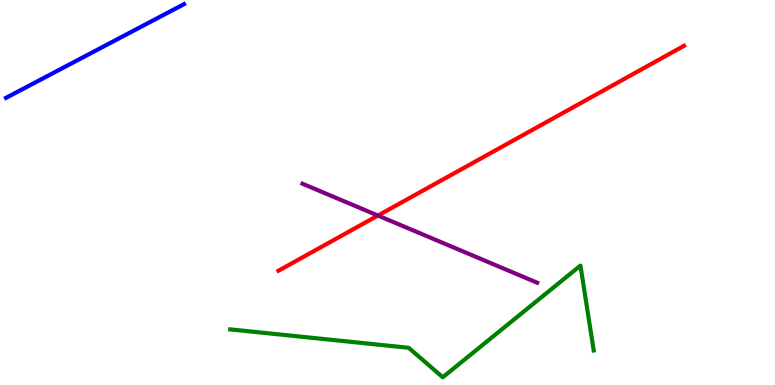[{'lines': ['blue', 'red'], 'intersections': []}, {'lines': ['green', 'red'], 'intersections': []}, {'lines': ['purple', 'red'], 'intersections': [{'x': 4.88, 'y': 4.4}]}, {'lines': ['blue', 'green'], 'intersections': []}, {'lines': ['blue', 'purple'], 'intersections': []}, {'lines': ['green', 'purple'], 'intersections': []}]